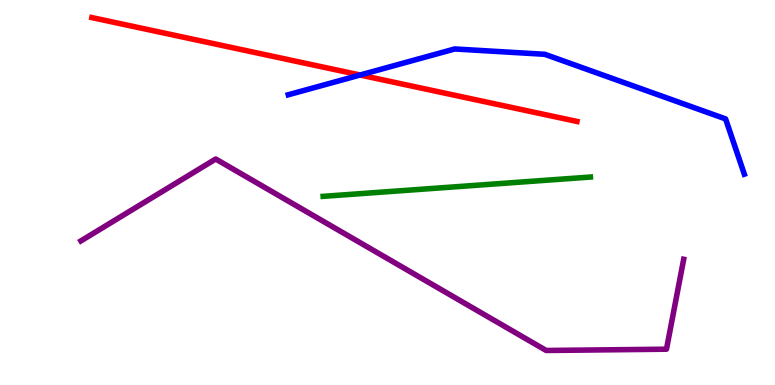[{'lines': ['blue', 'red'], 'intersections': [{'x': 4.65, 'y': 8.05}]}, {'lines': ['green', 'red'], 'intersections': []}, {'lines': ['purple', 'red'], 'intersections': []}, {'lines': ['blue', 'green'], 'intersections': []}, {'lines': ['blue', 'purple'], 'intersections': []}, {'lines': ['green', 'purple'], 'intersections': []}]